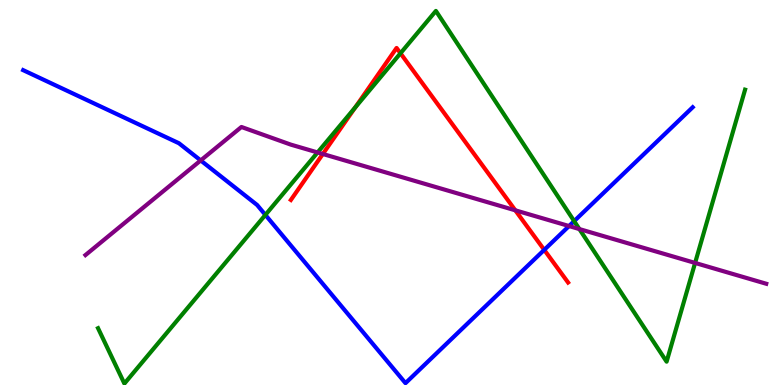[{'lines': ['blue', 'red'], 'intersections': [{'x': 7.02, 'y': 3.51}]}, {'lines': ['green', 'red'], 'intersections': [{'x': 4.58, 'y': 7.21}, {'x': 5.17, 'y': 8.62}]}, {'lines': ['purple', 'red'], 'intersections': [{'x': 4.17, 'y': 6.0}, {'x': 6.65, 'y': 4.54}]}, {'lines': ['blue', 'green'], 'intersections': [{'x': 3.42, 'y': 4.42}, {'x': 7.41, 'y': 4.26}]}, {'lines': ['blue', 'purple'], 'intersections': [{'x': 2.59, 'y': 5.83}, {'x': 7.34, 'y': 4.13}]}, {'lines': ['green', 'purple'], 'intersections': [{'x': 4.1, 'y': 6.04}, {'x': 7.48, 'y': 4.05}, {'x': 8.97, 'y': 3.17}]}]